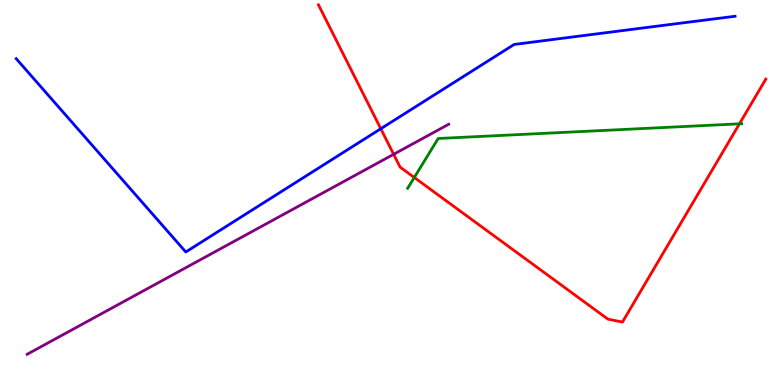[{'lines': ['blue', 'red'], 'intersections': [{'x': 4.91, 'y': 6.66}]}, {'lines': ['green', 'red'], 'intersections': [{'x': 5.35, 'y': 5.39}, {'x': 9.54, 'y': 6.78}]}, {'lines': ['purple', 'red'], 'intersections': [{'x': 5.08, 'y': 5.99}]}, {'lines': ['blue', 'green'], 'intersections': []}, {'lines': ['blue', 'purple'], 'intersections': []}, {'lines': ['green', 'purple'], 'intersections': []}]